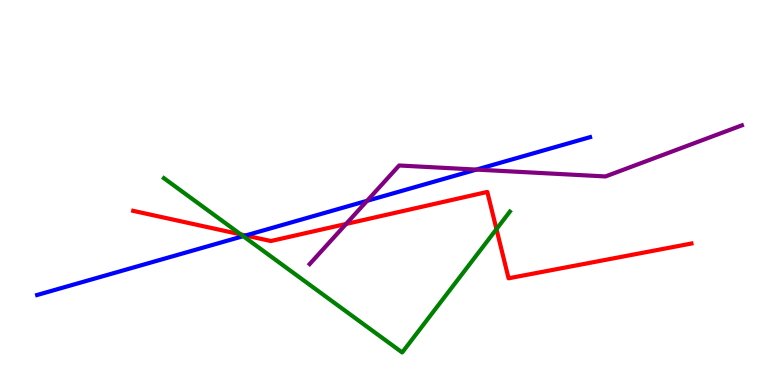[{'lines': ['blue', 'red'], 'intersections': [{'x': 3.17, 'y': 3.88}]}, {'lines': ['green', 'red'], 'intersections': [{'x': 3.11, 'y': 3.91}, {'x': 6.41, 'y': 4.05}]}, {'lines': ['purple', 'red'], 'intersections': [{'x': 4.47, 'y': 4.18}]}, {'lines': ['blue', 'green'], 'intersections': [{'x': 3.14, 'y': 3.87}]}, {'lines': ['blue', 'purple'], 'intersections': [{'x': 4.74, 'y': 4.78}, {'x': 6.15, 'y': 5.59}]}, {'lines': ['green', 'purple'], 'intersections': []}]